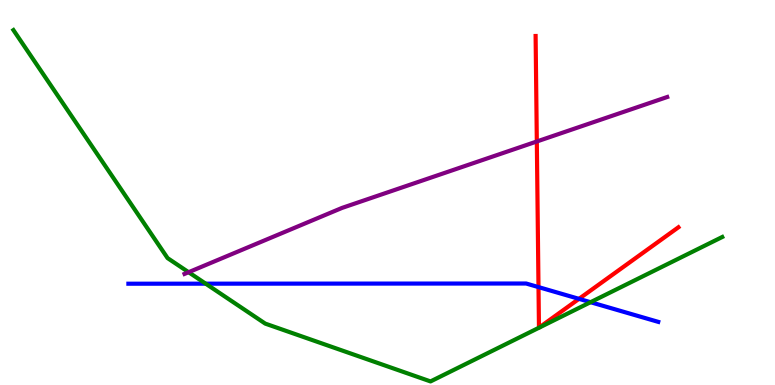[{'lines': ['blue', 'red'], 'intersections': [{'x': 6.95, 'y': 2.54}, {'x': 7.47, 'y': 2.24}]}, {'lines': ['green', 'red'], 'intersections': []}, {'lines': ['purple', 'red'], 'intersections': [{'x': 6.93, 'y': 6.33}]}, {'lines': ['blue', 'green'], 'intersections': [{'x': 2.65, 'y': 2.63}, {'x': 7.62, 'y': 2.15}]}, {'lines': ['blue', 'purple'], 'intersections': []}, {'lines': ['green', 'purple'], 'intersections': [{'x': 2.43, 'y': 2.93}]}]